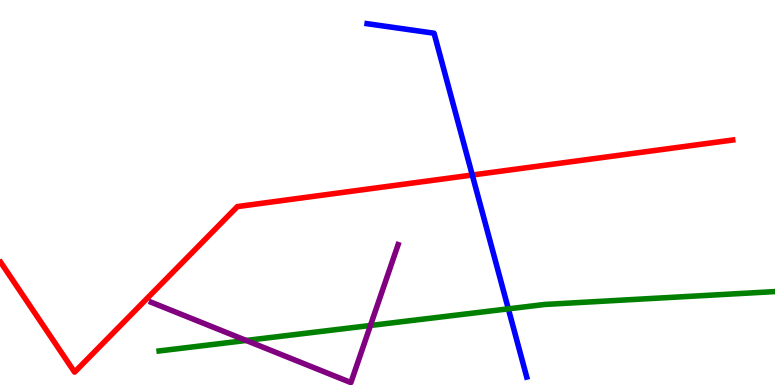[{'lines': ['blue', 'red'], 'intersections': [{'x': 6.09, 'y': 5.45}]}, {'lines': ['green', 'red'], 'intersections': []}, {'lines': ['purple', 'red'], 'intersections': []}, {'lines': ['blue', 'green'], 'intersections': [{'x': 6.56, 'y': 1.98}]}, {'lines': ['blue', 'purple'], 'intersections': []}, {'lines': ['green', 'purple'], 'intersections': [{'x': 3.18, 'y': 1.16}, {'x': 4.78, 'y': 1.55}]}]